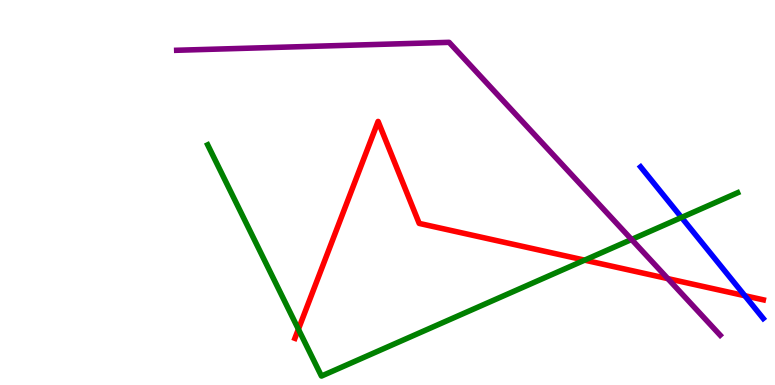[{'lines': ['blue', 'red'], 'intersections': [{'x': 9.61, 'y': 2.32}]}, {'lines': ['green', 'red'], 'intersections': [{'x': 3.85, 'y': 1.45}, {'x': 7.54, 'y': 3.24}]}, {'lines': ['purple', 'red'], 'intersections': [{'x': 8.62, 'y': 2.76}]}, {'lines': ['blue', 'green'], 'intersections': [{'x': 8.79, 'y': 4.35}]}, {'lines': ['blue', 'purple'], 'intersections': []}, {'lines': ['green', 'purple'], 'intersections': [{'x': 8.15, 'y': 3.78}]}]